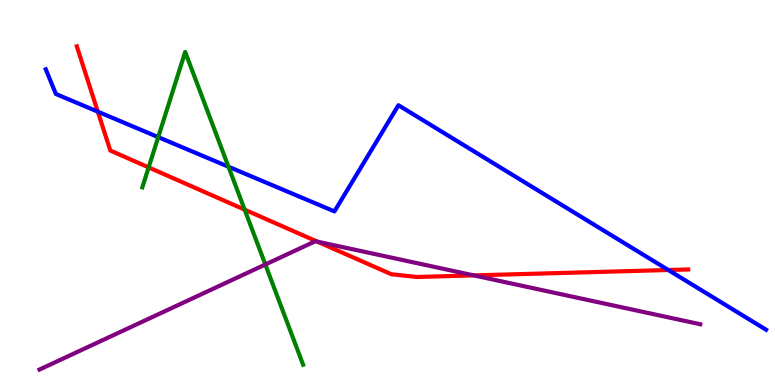[{'lines': ['blue', 'red'], 'intersections': [{'x': 1.26, 'y': 7.1}, {'x': 8.62, 'y': 2.99}]}, {'lines': ['green', 'red'], 'intersections': [{'x': 1.92, 'y': 5.65}, {'x': 3.16, 'y': 4.55}]}, {'lines': ['purple', 'red'], 'intersections': [{'x': 4.09, 'y': 3.72}, {'x': 6.11, 'y': 2.85}]}, {'lines': ['blue', 'green'], 'intersections': [{'x': 2.04, 'y': 6.44}, {'x': 2.95, 'y': 5.67}]}, {'lines': ['blue', 'purple'], 'intersections': []}, {'lines': ['green', 'purple'], 'intersections': [{'x': 3.42, 'y': 3.13}]}]